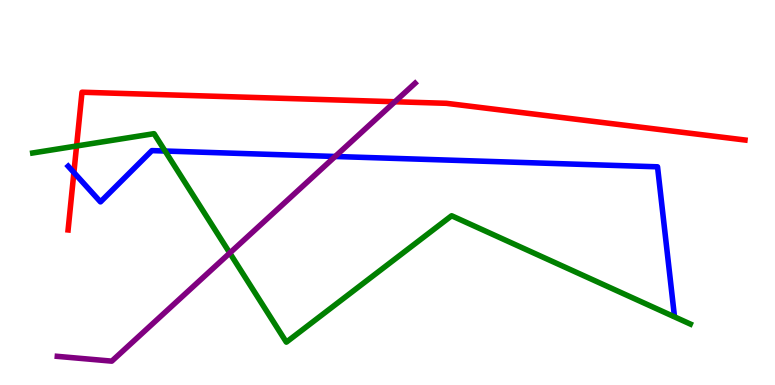[{'lines': ['blue', 'red'], 'intersections': [{'x': 0.953, 'y': 5.52}]}, {'lines': ['green', 'red'], 'intersections': [{'x': 0.988, 'y': 6.21}]}, {'lines': ['purple', 'red'], 'intersections': [{'x': 5.1, 'y': 7.36}]}, {'lines': ['blue', 'green'], 'intersections': [{'x': 2.13, 'y': 6.08}]}, {'lines': ['blue', 'purple'], 'intersections': [{'x': 4.32, 'y': 5.94}]}, {'lines': ['green', 'purple'], 'intersections': [{'x': 2.96, 'y': 3.43}]}]